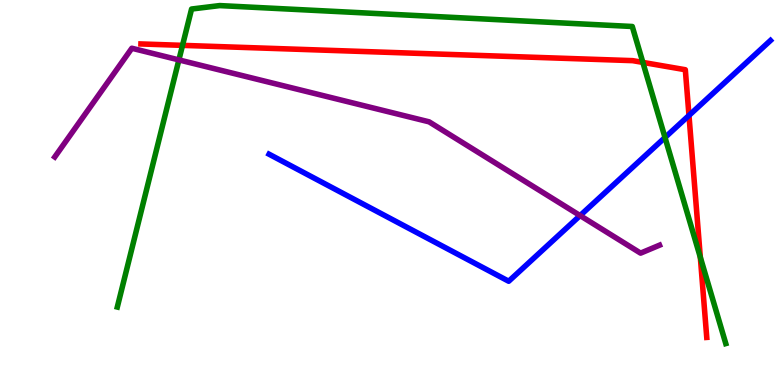[{'lines': ['blue', 'red'], 'intersections': [{'x': 8.89, 'y': 7.0}]}, {'lines': ['green', 'red'], 'intersections': [{'x': 2.36, 'y': 8.82}, {'x': 8.29, 'y': 8.38}, {'x': 9.04, 'y': 3.32}]}, {'lines': ['purple', 'red'], 'intersections': []}, {'lines': ['blue', 'green'], 'intersections': [{'x': 8.58, 'y': 6.43}]}, {'lines': ['blue', 'purple'], 'intersections': [{'x': 7.49, 'y': 4.4}]}, {'lines': ['green', 'purple'], 'intersections': [{'x': 2.31, 'y': 8.44}]}]